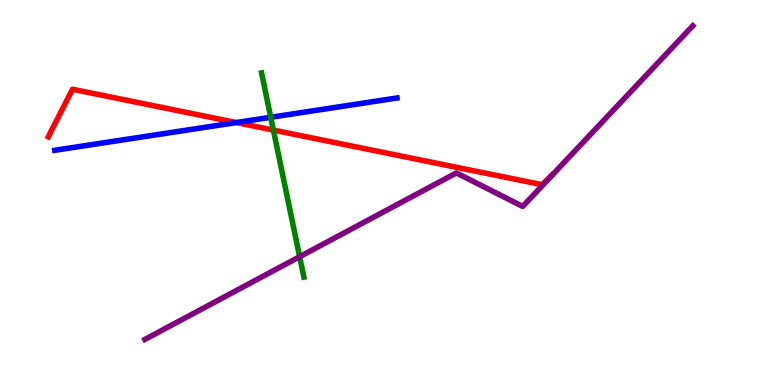[{'lines': ['blue', 'red'], 'intersections': [{'x': 3.05, 'y': 6.82}]}, {'lines': ['green', 'red'], 'intersections': [{'x': 3.53, 'y': 6.62}]}, {'lines': ['purple', 'red'], 'intersections': []}, {'lines': ['blue', 'green'], 'intersections': [{'x': 3.49, 'y': 6.95}]}, {'lines': ['blue', 'purple'], 'intersections': []}, {'lines': ['green', 'purple'], 'intersections': [{'x': 3.87, 'y': 3.33}]}]